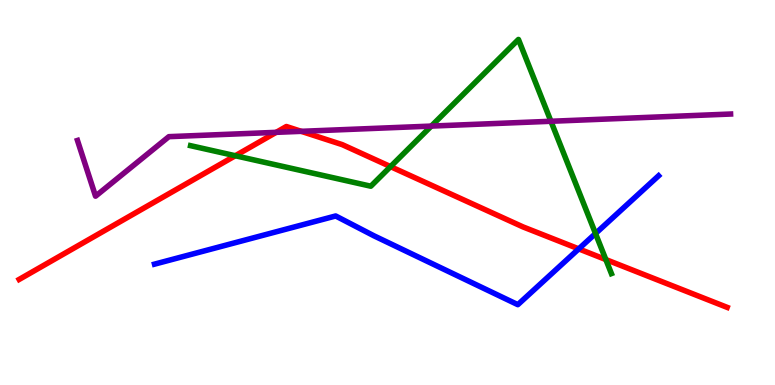[{'lines': ['blue', 'red'], 'intersections': [{'x': 7.47, 'y': 3.54}]}, {'lines': ['green', 'red'], 'intersections': [{'x': 3.04, 'y': 5.95}, {'x': 5.04, 'y': 5.67}, {'x': 7.82, 'y': 3.26}]}, {'lines': ['purple', 'red'], 'intersections': [{'x': 3.56, 'y': 6.56}, {'x': 3.89, 'y': 6.59}]}, {'lines': ['blue', 'green'], 'intersections': [{'x': 7.68, 'y': 3.93}]}, {'lines': ['blue', 'purple'], 'intersections': []}, {'lines': ['green', 'purple'], 'intersections': [{'x': 5.57, 'y': 6.72}, {'x': 7.11, 'y': 6.85}]}]